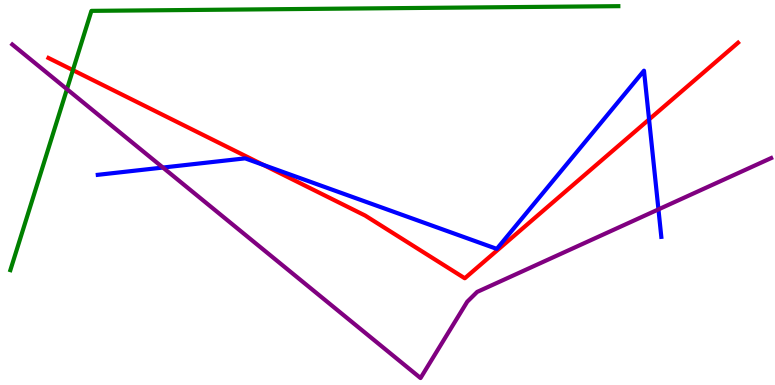[{'lines': ['blue', 'red'], 'intersections': [{'x': 3.4, 'y': 5.72}, {'x': 8.38, 'y': 6.9}]}, {'lines': ['green', 'red'], 'intersections': [{'x': 0.941, 'y': 8.18}]}, {'lines': ['purple', 'red'], 'intersections': []}, {'lines': ['blue', 'green'], 'intersections': []}, {'lines': ['blue', 'purple'], 'intersections': [{'x': 2.1, 'y': 5.65}, {'x': 8.5, 'y': 4.56}]}, {'lines': ['green', 'purple'], 'intersections': [{'x': 0.864, 'y': 7.68}]}]